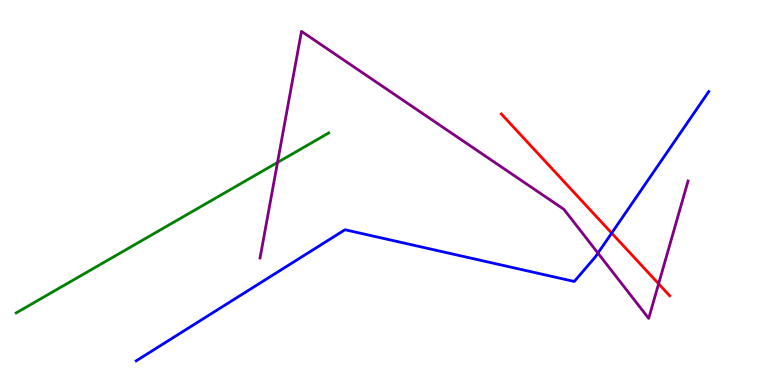[{'lines': ['blue', 'red'], 'intersections': [{'x': 7.89, 'y': 3.95}]}, {'lines': ['green', 'red'], 'intersections': []}, {'lines': ['purple', 'red'], 'intersections': [{'x': 8.5, 'y': 2.63}]}, {'lines': ['blue', 'green'], 'intersections': []}, {'lines': ['blue', 'purple'], 'intersections': [{'x': 7.72, 'y': 3.43}]}, {'lines': ['green', 'purple'], 'intersections': [{'x': 3.58, 'y': 5.78}]}]